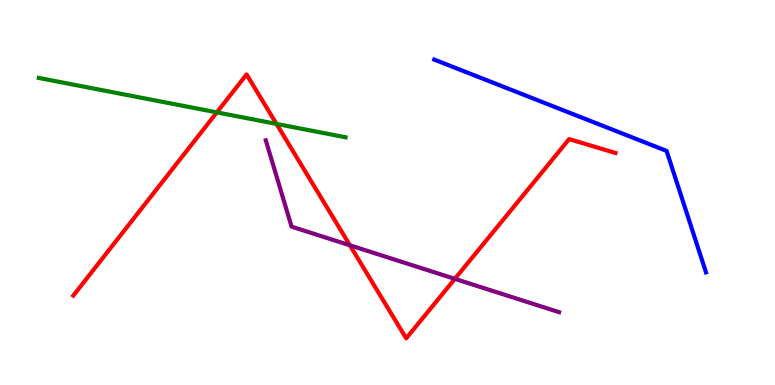[{'lines': ['blue', 'red'], 'intersections': []}, {'lines': ['green', 'red'], 'intersections': [{'x': 2.8, 'y': 7.08}, {'x': 3.57, 'y': 6.78}]}, {'lines': ['purple', 'red'], 'intersections': [{'x': 4.51, 'y': 3.63}, {'x': 5.87, 'y': 2.76}]}, {'lines': ['blue', 'green'], 'intersections': []}, {'lines': ['blue', 'purple'], 'intersections': []}, {'lines': ['green', 'purple'], 'intersections': []}]